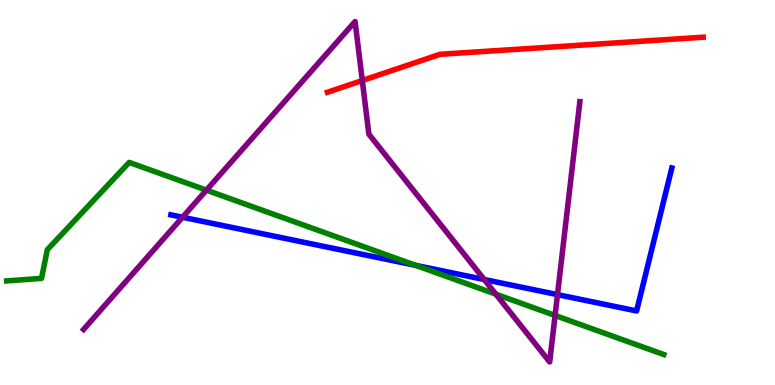[{'lines': ['blue', 'red'], 'intersections': []}, {'lines': ['green', 'red'], 'intersections': []}, {'lines': ['purple', 'red'], 'intersections': [{'x': 4.67, 'y': 7.91}]}, {'lines': ['blue', 'green'], 'intersections': [{'x': 5.36, 'y': 3.11}]}, {'lines': ['blue', 'purple'], 'intersections': [{'x': 2.36, 'y': 4.36}, {'x': 6.25, 'y': 2.74}, {'x': 7.19, 'y': 2.35}]}, {'lines': ['green', 'purple'], 'intersections': [{'x': 2.66, 'y': 5.06}, {'x': 6.4, 'y': 2.36}, {'x': 7.16, 'y': 1.81}]}]